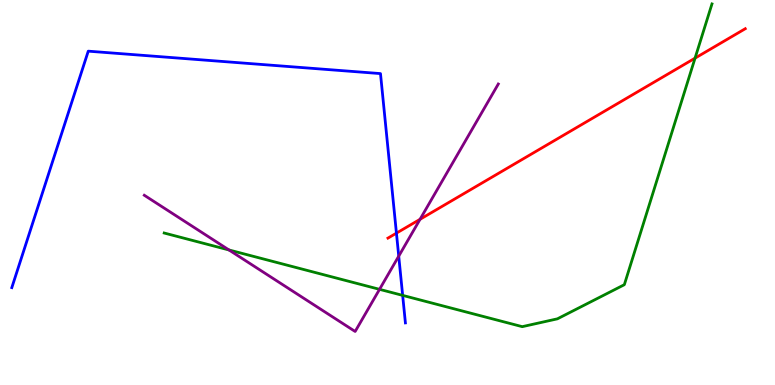[{'lines': ['blue', 'red'], 'intersections': [{'x': 5.12, 'y': 3.94}]}, {'lines': ['green', 'red'], 'intersections': [{'x': 8.97, 'y': 8.49}]}, {'lines': ['purple', 'red'], 'intersections': [{'x': 5.42, 'y': 4.3}]}, {'lines': ['blue', 'green'], 'intersections': [{'x': 5.2, 'y': 2.33}]}, {'lines': ['blue', 'purple'], 'intersections': [{'x': 5.14, 'y': 3.35}]}, {'lines': ['green', 'purple'], 'intersections': [{'x': 2.95, 'y': 3.51}, {'x': 4.9, 'y': 2.48}]}]